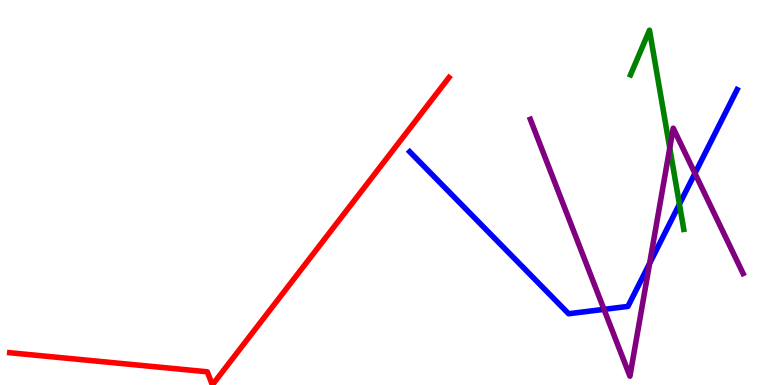[{'lines': ['blue', 'red'], 'intersections': []}, {'lines': ['green', 'red'], 'intersections': []}, {'lines': ['purple', 'red'], 'intersections': []}, {'lines': ['blue', 'green'], 'intersections': [{'x': 8.77, 'y': 4.7}]}, {'lines': ['blue', 'purple'], 'intersections': [{'x': 7.79, 'y': 1.96}, {'x': 8.38, 'y': 3.16}, {'x': 8.97, 'y': 5.5}]}, {'lines': ['green', 'purple'], 'intersections': [{'x': 8.64, 'y': 6.15}]}]